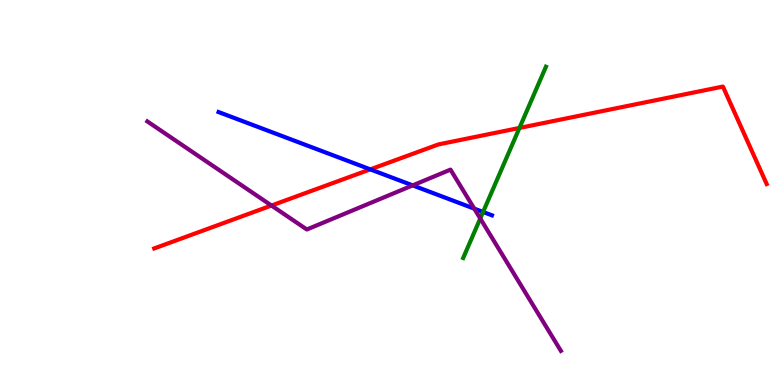[{'lines': ['blue', 'red'], 'intersections': [{'x': 4.78, 'y': 5.6}]}, {'lines': ['green', 'red'], 'intersections': [{'x': 6.7, 'y': 6.68}]}, {'lines': ['purple', 'red'], 'intersections': [{'x': 3.5, 'y': 4.66}]}, {'lines': ['blue', 'green'], 'intersections': [{'x': 6.23, 'y': 4.49}]}, {'lines': ['blue', 'purple'], 'intersections': [{'x': 5.33, 'y': 5.18}, {'x': 6.12, 'y': 4.58}]}, {'lines': ['green', 'purple'], 'intersections': [{'x': 6.2, 'y': 4.32}]}]